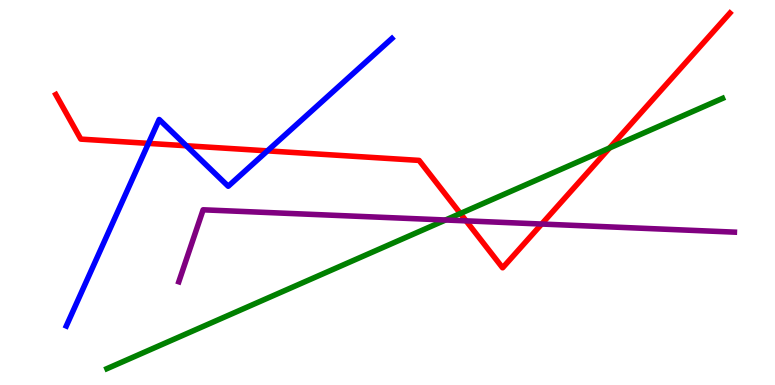[{'lines': ['blue', 'red'], 'intersections': [{'x': 1.92, 'y': 6.28}, {'x': 2.4, 'y': 6.21}, {'x': 3.45, 'y': 6.08}]}, {'lines': ['green', 'red'], 'intersections': [{'x': 5.94, 'y': 4.45}, {'x': 7.86, 'y': 6.16}]}, {'lines': ['purple', 'red'], 'intersections': [{'x': 6.01, 'y': 4.26}, {'x': 6.99, 'y': 4.18}]}, {'lines': ['blue', 'green'], 'intersections': []}, {'lines': ['blue', 'purple'], 'intersections': []}, {'lines': ['green', 'purple'], 'intersections': [{'x': 5.75, 'y': 4.29}]}]